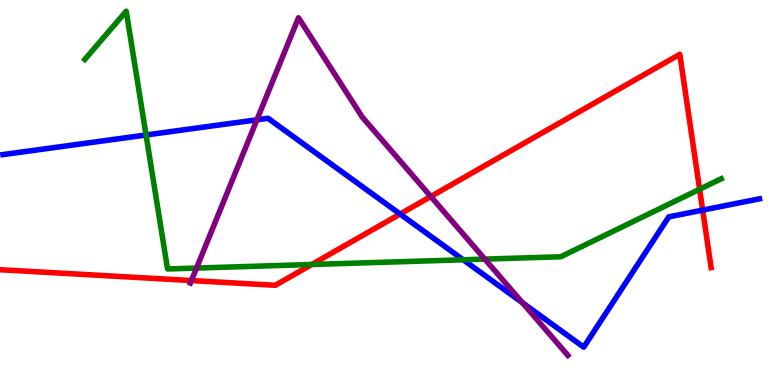[{'lines': ['blue', 'red'], 'intersections': [{'x': 5.16, 'y': 4.44}, {'x': 9.07, 'y': 4.54}]}, {'lines': ['green', 'red'], 'intersections': [{'x': 4.02, 'y': 3.13}, {'x': 9.03, 'y': 5.08}]}, {'lines': ['purple', 'red'], 'intersections': [{'x': 2.47, 'y': 2.71}, {'x': 5.56, 'y': 4.9}]}, {'lines': ['blue', 'green'], 'intersections': [{'x': 1.88, 'y': 6.49}, {'x': 5.98, 'y': 3.25}]}, {'lines': ['blue', 'purple'], 'intersections': [{'x': 3.32, 'y': 6.89}, {'x': 6.74, 'y': 2.14}]}, {'lines': ['green', 'purple'], 'intersections': [{'x': 2.54, 'y': 3.04}, {'x': 6.26, 'y': 3.27}]}]